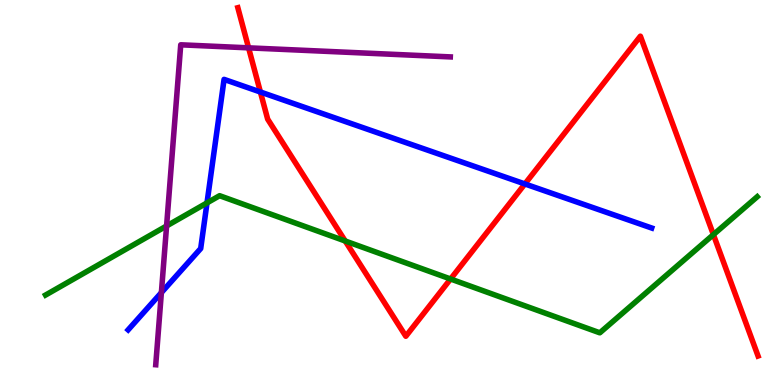[{'lines': ['blue', 'red'], 'intersections': [{'x': 3.36, 'y': 7.61}, {'x': 6.77, 'y': 5.22}]}, {'lines': ['green', 'red'], 'intersections': [{'x': 4.45, 'y': 3.74}, {'x': 5.81, 'y': 2.75}, {'x': 9.21, 'y': 3.91}]}, {'lines': ['purple', 'red'], 'intersections': [{'x': 3.21, 'y': 8.76}]}, {'lines': ['blue', 'green'], 'intersections': [{'x': 2.67, 'y': 4.73}]}, {'lines': ['blue', 'purple'], 'intersections': [{'x': 2.08, 'y': 2.4}]}, {'lines': ['green', 'purple'], 'intersections': [{'x': 2.15, 'y': 4.13}]}]